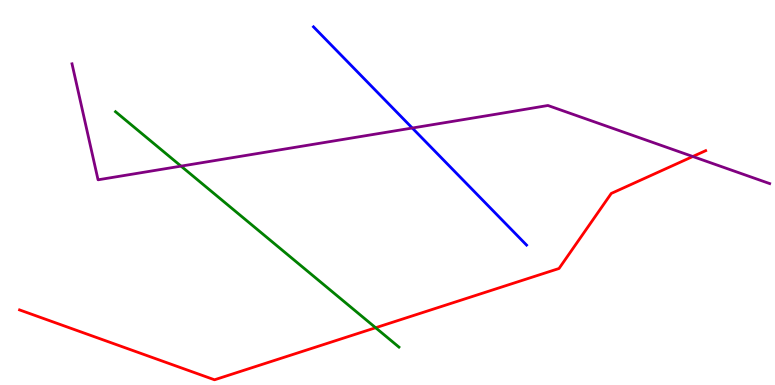[{'lines': ['blue', 'red'], 'intersections': []}, {'lines': ['green', 'red'], 'intersections': [{'x': 4.85, 'y': 1.49}]}, {'lines': ['purple', 'red'], 'intersections': [{'x': 8.94, 'y': 5.93}]}, {'lines': ['blue', 'green'], 'intersections': []}, {'lines': ['blue', 'purple'], 'intersections': [{'x': 5.32, 'y': 6.67}]}, {'lines': ['green', 'purple'], 'intersections': [{'x': 2.34, 'y': 5.68}]}]